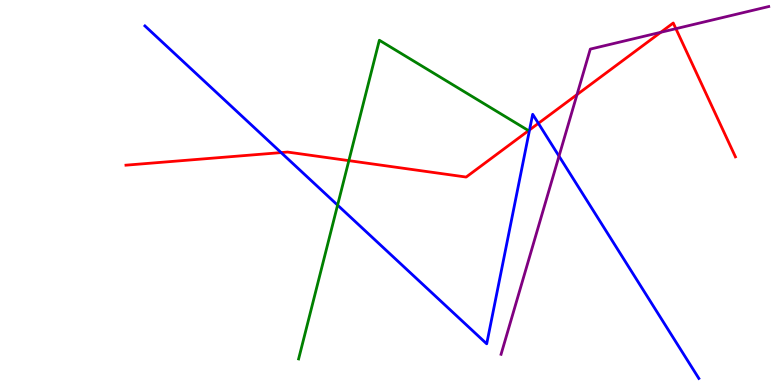[{'lines': ['blue', 'red'], 'intersections': [{'x': 3.63, 'y': 6.04}, {'x': 6.83, 'y': 6.63}, {'x': 6.95, 'y': 6.8}]}, {'lines': ['green', 'red'], 'intersections': [{'x': 4.5, 'y': 5.83}]}, {'lines': ['purple', 'red'], 'intersections': [{'x': 7.45, 'y': 7.54}, {'x': 8.53, 'y': 9.16}, {'x': 8.72, 'y': 9.25}]}, {'lines': ['blue', 'green'], 'intersections': [{'x': 4.36, 'y': 4.67}]}, {'lines': ['blue', 'purple'], 'intersections': [{'x': 7.21, 'y': 5.94}]}, {'lines': ['green', 'purple'], 'intersections': []}]